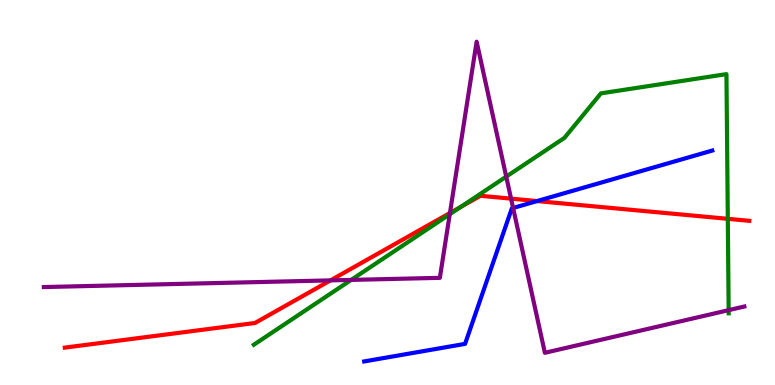[{'lines': ['blue', 'red'], 'intersections': [{'x': 6.93, 'y': 4.78}]}, {'lines': ['green', 'red'], 'intersections': [{'x': 5.95, 'y': 4.63}, {'x': 9.39, 'y': 4.32}]}, {'lines': ['purple', 'red'], 'intersections': [{'x': 4.26, 'y': 2.72}, {'x': 5.81, 'y': 4.47}, {'x': 6.59, 'y': 4.84}]}, {'lines': ['blue', 'green'], 'intersections': []}, {'lines': ['blue', 'purple'], 'intersections': [{'x': 6.62, 'y': 4.6}]}, {'lines': ['green', 'purple'], 'intersections': [{'x': 4.53, 'y': 2.73}, {'x': 5.8, 'y': 4.44}, {'x': 6.53, 'y': 5.41}, {'x': 9.4, 'y': 1.94}]}]